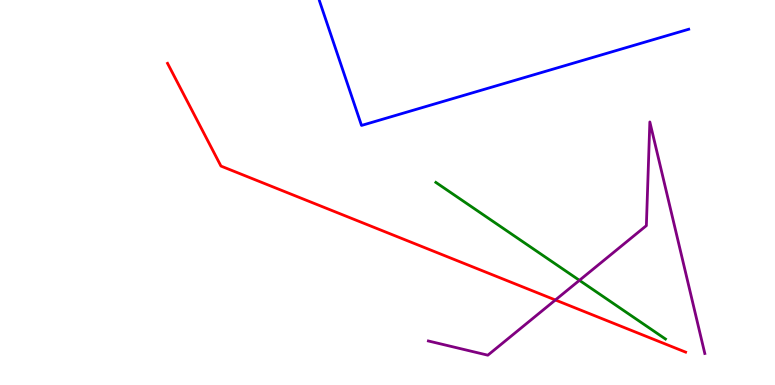[{'lines': ['blue', 'red'], 'intersections': []}, {'lines': ['green', 'red'], 'intersections': []}, {'lines': ['purple', 'red'], 'intersections': [{'x': 7.17, 'y': 2.21}]}, {'lines': ['blue', 'green'], 'intersections': []}, {'lines': ['blue', 'purple'], 'intersections': []}, {'lines': ['green', 'purple'], 'intersections': [{'x': 7.48, 'y': 2.72}]}]